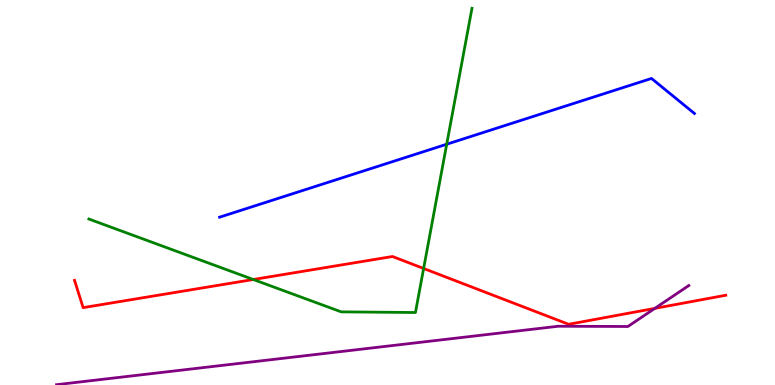[{'lines': ['blue', 'red'], 'intersections': []}, {'lines': ['green', 'red'], 'intersections': [{'x': 3.27, 'y': 2.74}, {'x': 5.47, 'y': 3.03}]}, {'lines': ['purple', 'red'], 'intersections': [{'x': 8.45, 'y': 1.99}]}, {'lines': ['blue', 'green'], 'intersections': [{'x': 5.76, 'y': 6.25}]}, {'lines': ['blue', 'purple'], 'intersections': []}, {'lines': ['green', 'purple'], 'intersections': []}]